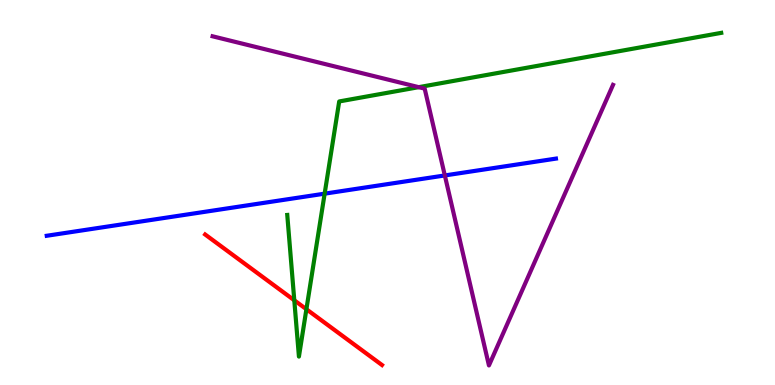[{'lines': ['blue', 'red'], 'intersections': []}, {'lines': ['green', 'red'], 'intersections': [{'x': 3.8, 'y': 2.2}, {'x': 3.95, 'y': 1.97}]}, {'lines': ['purple', 'red'], 'intersections': []}, {'lines': ['blue', 'green'], 'intersections': [{'x': 4.19, 'y': 4.97}]}, {'lines': ['blue', 'purple'], 'intersections': [{'x': 5.74, 'y': 5.44}]}, {'lines': ['green', 'purple'], 'intersections': [{'x': 5.4, 'y': 7.74}]}]